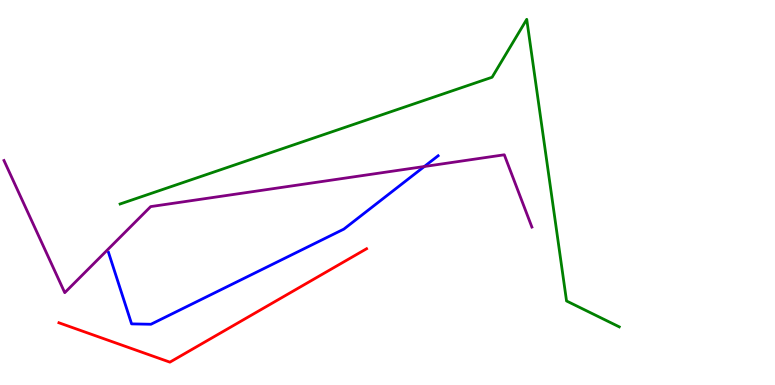[{'lines': ['blue', 'red'], 'intersections': []}, {'lines': ['green', 'red'], 'intersections': []}, {'lines': ['purple', 'red'], 'intersections': []}, {'lines': ['blue', 'green'], 'intersections': []}, {'lines': ['blue', 'purple'], 'intersections': [{'x': 5.48, 'y': 5.68}]}, {'lines': ['green', 'purple'], 'intersections': []}]